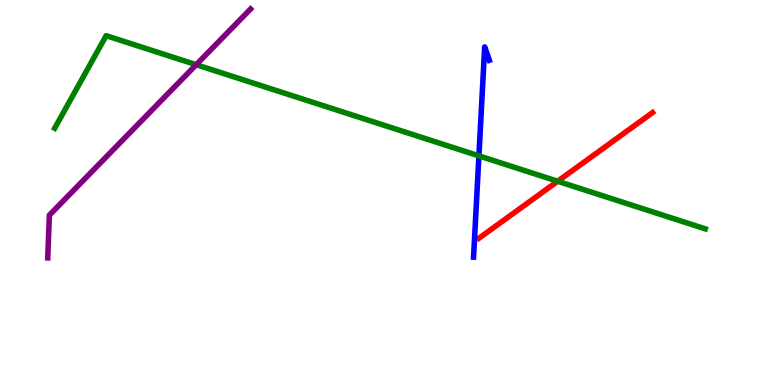[{'lines': ['blue', 'red'], 'intersections': []}, {'lines': ['green', 'red'], 'intersections': [{'x': 7.2, 'y': 5.29}]}, {'lines': ['purple', 'red'], 'intersections': []}, {'lines': ['blue', 'green'], 'intersections': [{'x': 6.18, 'y': 5.95}]}, {'lines': ['blue', 'purple'], 'intersections': []}, {'lines': ['green', 'purple'], 'intersections': [{'x': 2.53, 'y': 8.32}]}]